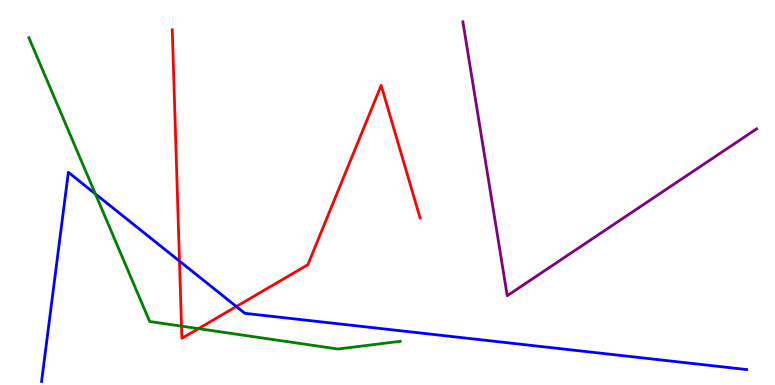[{'lines': ['blue', 'red'], 'intersections': [{'x': 2.32, 'y': 3.22}, {'x': 3.05, 'y': 2.04}]}, {'lines': ['green', 'red'], 'intersections': [{'x': 2.34, 'y': 1.53}, {'x': 2.56, 'y': 1.46}]}, {'lines': ['purple', 'red'], 'intersections': []}, {'lines': ['blue', 'green'], 'intersections': [{'x': 1.23, 'y': 4.96}]}, {'lines': ['blue', 'purple'], 'intersections': []}, {'lines': ['green', 'purple'], 'intersections': []}]